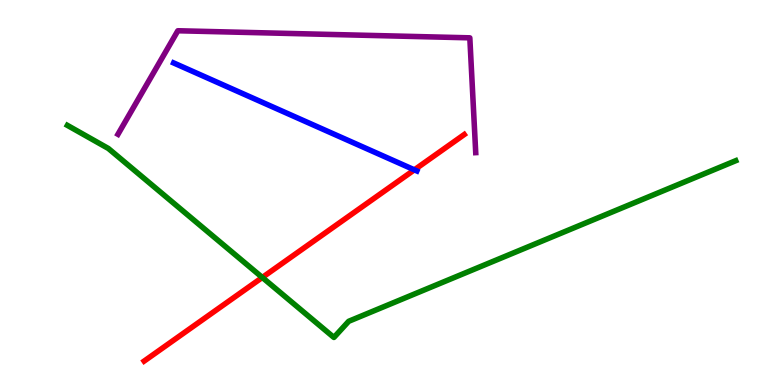[{'lines': ['blue', 'red'], 'intersections': [{'x': 5.35, 'y': 5.59}]}, {'lines': ['green', 'red'], 'intersections': [{'x': 3.38, 'y': 2.79}]}, {'lines': ['purple', 'red'], 'intersections': []}, {'lines': ['blue', 'green'], 'intersections': []}, {'lines': ['blue', 'purple'], 'intersections': []}, {'lines': ['green', 'purple'], 'intersections': []}]